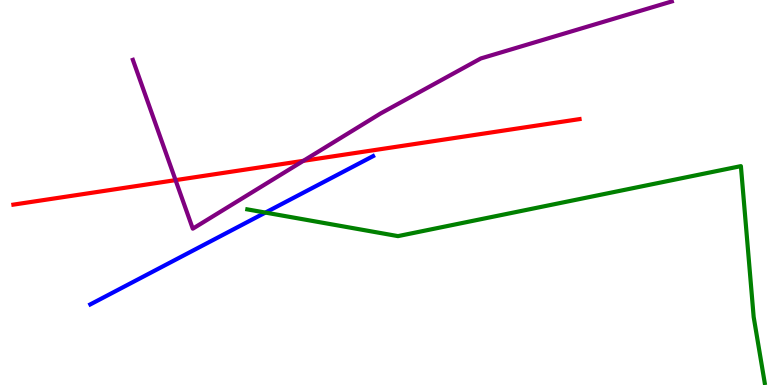[{'lines': ['blue', 'red'], 'intersections': []}, {'lines': ['green', 'red'], 'intersections': []}, {'lines': ['purple', 'red'], 'intersections': [{'x': 2.27, 'y': 5.32}, {'x': 3.91, 'y': 5.82}]}, {'lines': ['blue', 'green'], 'intersections': [{'x': 3.42, 'y': 4.48}]}, {'lines': ['blue', 'purple'], 'intersections': []}, {'lines': ['green', 'purple'], 'intersections': []}]